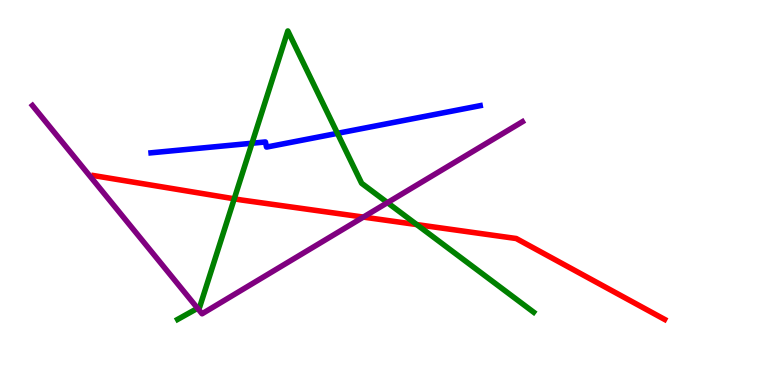[{'lines': ['blue', 'red'], 'intersections': []}, {'lines': ['green', 'red'], 'intersections': [{'x': 3.02, 'y': 4.84}, {'x': 5.38, 'y': 4.17}]}, {'lines': ['purple', 'red'], 'intersections': [{'x': 4.69, 'y': 4.36}]}, {'lines': ['blue', 'green'], 'intersections': [{'x': 3.25, 'y': 6.28}, {'x': 4.35, 'y': 6.54}]}, {'lines': ['blue', 'purple'], 'intersections': []}, {'lines': ['green', 'purple'], 'intersections': [{'x': 2.55, 'y': 1.99}, {'x': 5.0, 'y': 4.74}]}]